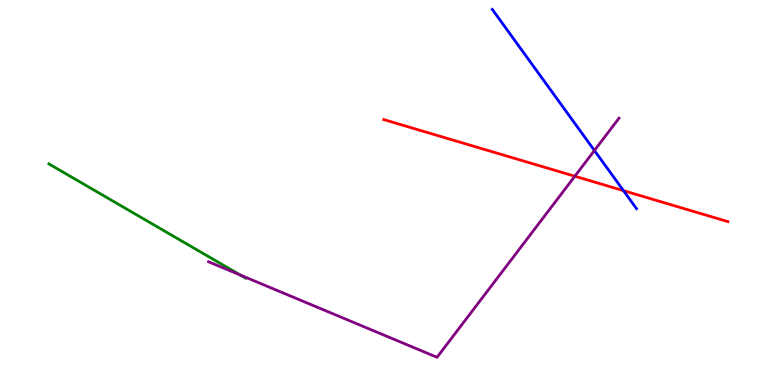[{'lines': ['blue', 'red'], 'intersections': [{'x': 8.05, 'y': 5.05}]}, {'lines': ['green', 'red'], 'intersections': []}, {'lines': ['purple', 'red'], 'intersections': [{'x': 7.42, 'y': 5.42}]}, {'lines': ['blue', 'green'], 'intersections': []}, {'lines': ['blue', 'purple'], 'intersections': [{'x': 7.67, 'y': 6.09}]}, {'lines': ['green', 'purple'], 'intersections': [{'x': 3.1, 'y': 2.86}]}]